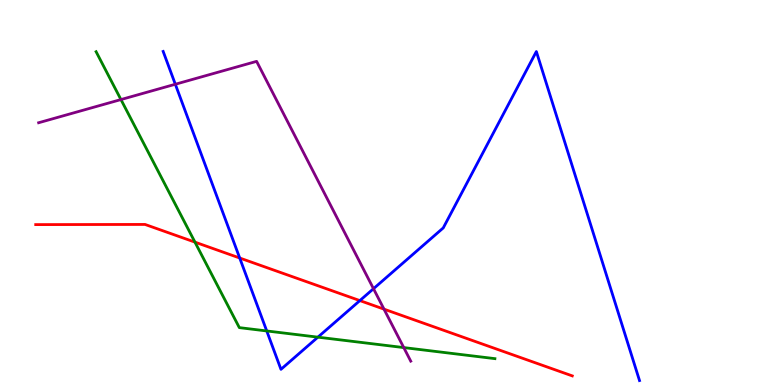[{'lines': ['blue', 'red'], 'intersections': [{'x': 3.09, 'y': 3.3}, {'x': 4.64, 'y': 2.19}]}, {'lines': ['green', 'red'], 'intersections': [{'x': 2.52, 'y': 3.71}]}, {'lines': ['purple', 'red'], 'intersections': [{'x': 4.95, 'y': 1.97}]}, {'lines': ['blue', 'green'], 'intersections': [{'x': 3.44, 'y': 1.4}, {'x': 4.1, 'y': 1.24}]}, {'lines': ['blue', 'purple'], 'intersections': [{'x': 2.26, 'y': 7.81}, {'x': 4.82, 'y': 2.5}]}, {'lines': ['green', 'purple'], 'intersections': [{'x': 1.56, 'y': 7.41}, {'x': 5.21, 'y': 0.972}]}]